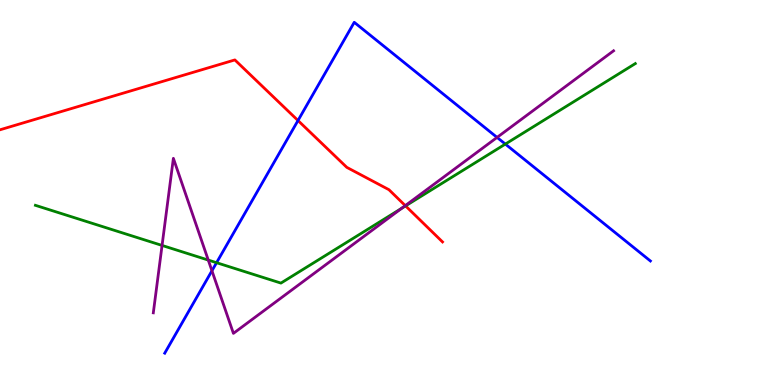[{'lines': ['blue', 'red'], 'intersections': [{'x': 3.85, 'y': 6.87}]}, {'lines': ['green', 'red'], 'intersections': [{'x': 5.23, 'y': 4.65}]}, {'lines': ['purple', 'red'], 'intersections': [{'x': 5.23, 'y': 4.66}]}, {'lines': ['blue', 'green'], 'intersections': [{'x': 2.79, 'y': 3.18}, {'x': 6.52, 'y': 6.26}]}, {'lines': ['blue', 'purple'], 'intersections': [{'x': 2.73, 'y': 2.97}, {'x': 6.41, 'y': 6.43}]}, {'lines': ['green', 'purple'], 'intersections': [{'x': 2.09, 'y': 3.62}, {'x': 2.69, 'y': 3.24}, {'x': 5.18, 'y': 4.59}]}]